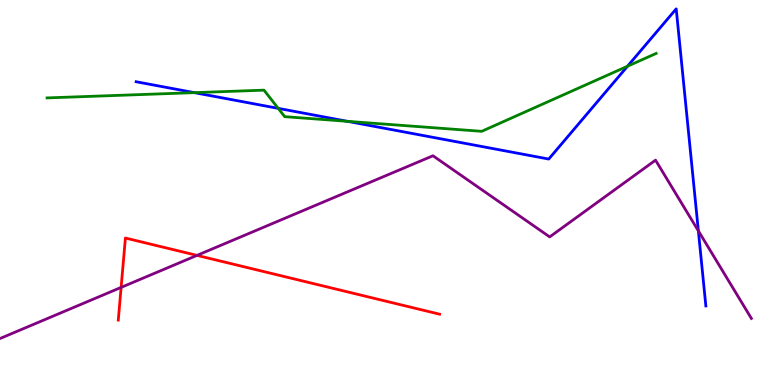[{'lines': ['blue', 'red'], 'intersections': []}, {'lines': ['green', 'red'], 'intersections': []}, {'lines': ['purple', 'red'], 'intersections': [{'x': 1.56, 'y': 2.53}, {'x': 2.54, 'y': 3.37}]}, {'lines': ['blue', 'green'], 'intersections': [{'x': 2.51, 'y': 7.59}, {'x': 3.59, 'y': 7.19}, {'x': 4.48, 'y': 6.85}, {'x': 8.1, 'y': 8.28}]}, {'lines': ['blue', 'purple'], 'intersections': [{'x': 9.01, 'y': 4.0}]}, {'lines': ['green', 'purple'], 'intersections': []}]